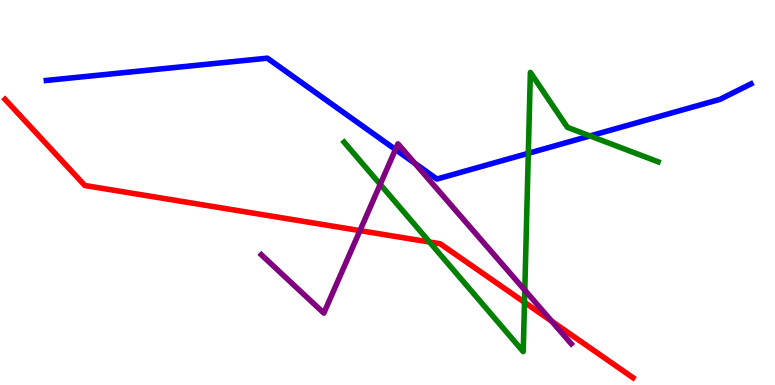[{'lines': ['blue', 'red'], 'intersections': []}, {'lines': ['green', 'red'], 'intersections': [{'x': 5.54, 'y': 3.71}, {'x': 6.77, 'y': 2.15}]}, {'lines': ['purple', 'red'], 'intersections': [{'x': 4.64, 'y': 4.01}, {'x': 7.12, 'y': 1.66}]}, {'lines': ['blue', 'green'], 'intersections': [{'x': 6.82, 'y': 6.02}, {'x': 7.61, 'y': 6.47}]}, {'lines': ['blue', 'purple'], 'intersections': [{'x': 5.1, 'y': 6.12}, {'x': 5.35, 'y': 5.76}]}, {'lines': ['green', 'purple'], 'intersections': [{'x': 4.91, 'y': 5.21}, {'x': 6.77, 'y': 2.46}]}]